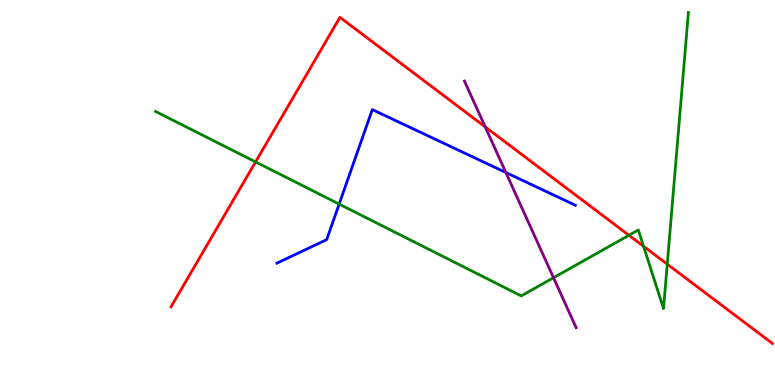[{'lines': ['blue', 'red'], 'intersections': []}, {'lines': ['green', 'red'], 'intersections': [{'x': 3.3, 'y': 5.79}, {'x': 8.12, 'y': 3.89}, {'x': 8.3, 'y': 3.6}, {'x': 8.61, 'y': 3.14}]}, {'lines': ['purple', 'red'], 'intersections': [{'x': 6.26, 'y': 6.7}]}, {'lines': ['blue', 'green'], 'intersections': [{'x': 4.38, 'y': 4.7}]}, {'lines': ['blue', 'purple'], 'intersections': [{'x': 6.53, 'y': 5.52}]}, {'lines': ['green', 'purple'], 'intersections': [{'x': 7.14, 'y': 2.79}]}]